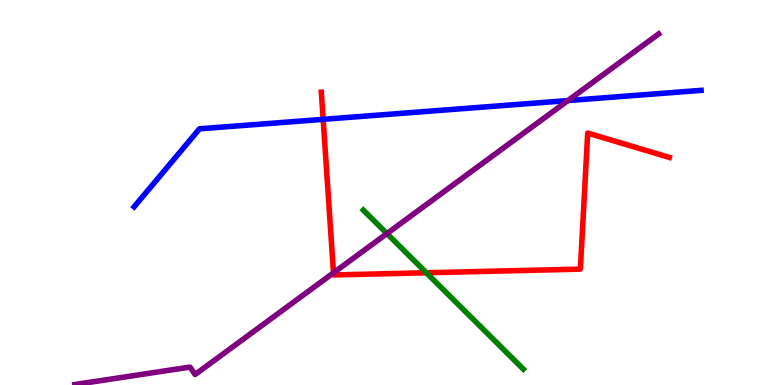[{'lines': ['blue', 'red'], 'intersections': [{'x': 4.17, 'y': 6.9}]}, {'lines': ['green', 'red'], 'intersections': [{'x': 5.5, 'y': 2.92}]}, {'lines': ['purple', 'red'], 'intersections': [{'x': 4.3, 'y': 2.91}]}, {'lines': ['blue', 'green'], 'intersections': []}, {'lines': ['blue', 'purple'], 'intersections': [{'x': 7.33, 'y': 7.39}]}, {'lines': ['green', 'purple'], 'intersections': [{'x': 4.99, 'y': 3.93}]}]